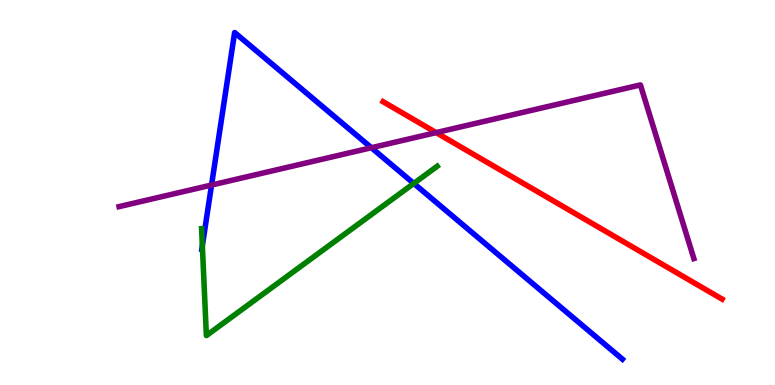[{'lines': ['blue', 'red'], 'intersections': []}, {'lines': ['green', 'red'], 'intersections': []}, {'lines': ['purple', 'red'], 'intersections': [{'x': 5.63, 'y': 6.56}]}, {'lines': ['blue', 'green'], 'intersections': [{'x': 2.61, 'y': 3.62}, {'x': 5.34, 'y': 5.24}]}, {'lines': ['blue', 'purple'], 'intersections': [{'x': 2.73, 'y': 5.19}, {'x': 4.79, 'y': 6.16}]}, {'lines': ['green', 'purple'], 'intersections': []}]